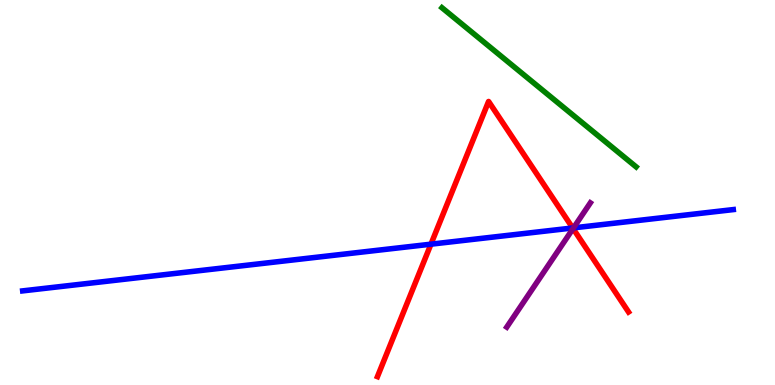[{'lines': ['blue', 'red'], 'intersections': [{'x': 5.56, 'y': 3.66}, {'x': 7.39, 'y': 4.08}]}, {'lines': ['green', 'red'], 'intersections': []}, {'lines': ['purple', 'red'], 'intersections': [{'x': 7.39, 'y': 4.06}]}, {'lines': ['blue', 'green'], 'intersections': []}, {'lines': ['blue', 'purple'], 'intersections': [{'x': 7.4, 'y': 4.08}]}, {'lines': ['green', 'purple'], 'intersections': []}]